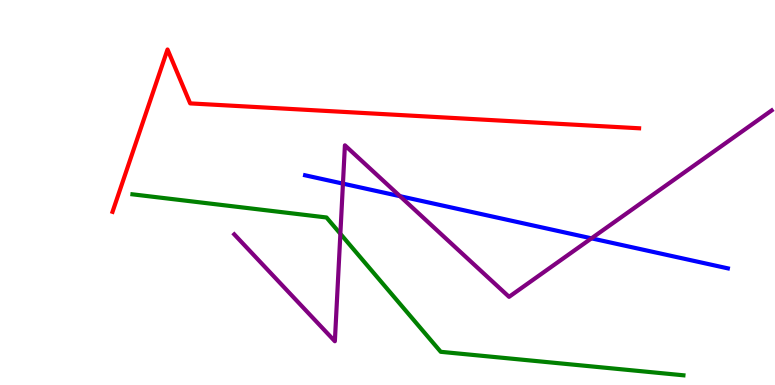[{'lines': ['blue', 'red'], 'intersections': []}, {'lines': ['green', 'red'], 'intersections': []}, {'lines': ['purple', 'red'], 'intersections': []}, {'lines': ['blue', 'green'], 'intersections': []}, {'lines': ['blue', 'purple'], 'intersections': [{'x': 4.43, 'y': 5.23}, {'x': 5.16, 'y': 4.9}, {'x': 7.63, 'y': 3.81}]}, {'lines': ['green', 'purple'], 'intersections': [{'x': 4.39, 'y': 3.93}]}]